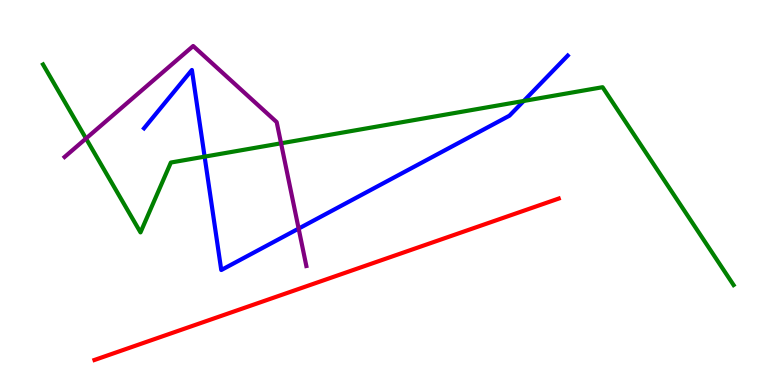[{'lines': ['blue', 'red'], 'intersections': []}, {'lines': ['green', 'red'], 'intersections': []}, {'lines': ['purple', 'red'], 'intersections': []}, {'lines': ['blue', 'green'], 'intersections': [{'x': 2.64, 'y': 5.93}, {'x': 6.76, 'y': 7.38}]}, {'lines': ['blue', 'purple'], 'intersections': [{'x': 3.85, 'y': 4.06}]}, {'lines': ['green', 'purple'], 'intersections': [{'x': 1.11, 'y': 6.4}, {'x': 3.63, 'y': 6.28}]}]